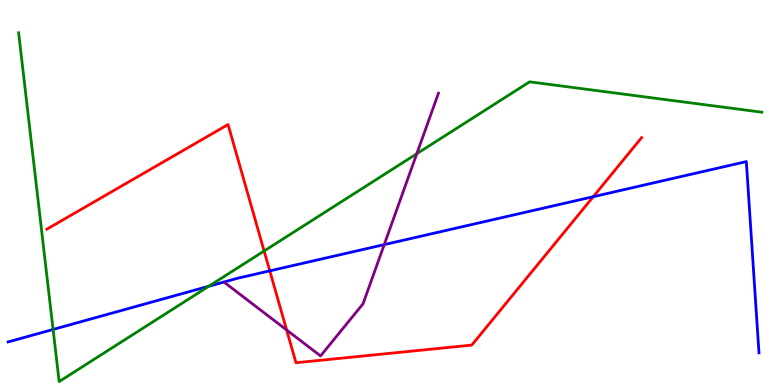[{'lines': ['blue', 'red'], 'intersections': [{'x': 3.48, 'y': 2.96}, {'x': 7.65, 'y': 4.89}]}, {'lines': ['green', 'red'], 'intersections': [{'x': 3.41, 'y': 3.48}]}, {'lines': ['purple', 'red'], 'intersections': [{'x': 3.7, 'y': 1.43}]}, {'lines': ['blue', 'green'], 'intersections': [{'x': 0.685, 'y': 1.44}, {'x': 2.69, 'y': 2.57}]}, {'lines': ['blue', 'purple'], 'intersections': [{'x': 4.96, 'y': 3.65}]}, {'lines': ['green', 'purple'], 'intersections': [{'x': 5.38, 'y': 6.01}]}]